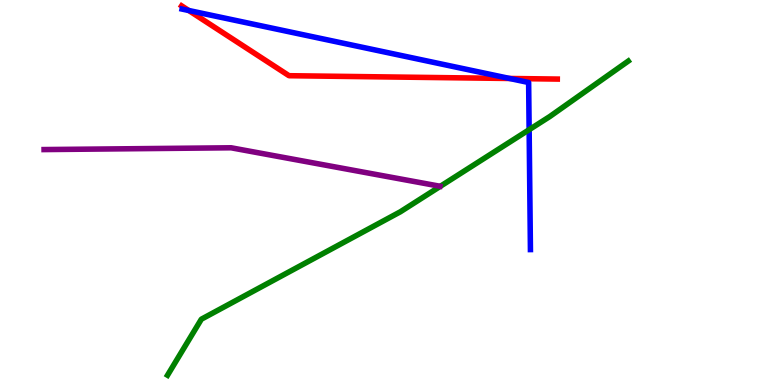[{'lines': ['blue', 'red'], 'intersections': [{'x': 2.44, 'y': 9.73}, {'x': 6.58, 'y': 7.96}]}, {'lines': ['green', 'red'], 'intersections': []}, {'lines': ['purple', 'red'], 'intersections': []}, {'lines': ['blue', 'green'], 'intersections': [{'x': 6.83, 'y': 6.63}]}, {'lines': ['blue', 'purple'], 'intersections': []}, {'lines': ['green', 'purple'], 'intersections': []}]